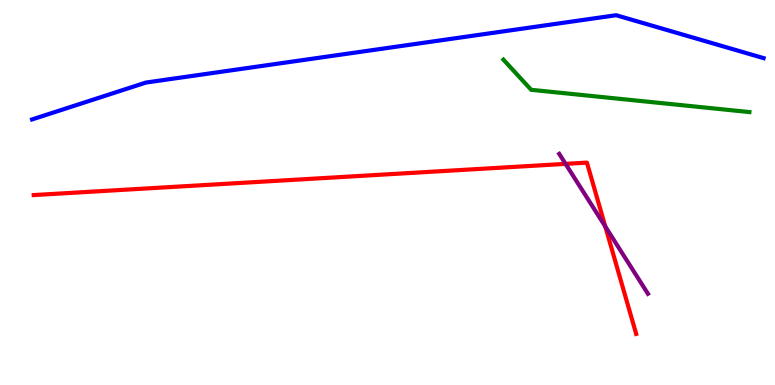[{'lines': ['blue', 'red'], 'intersections': []}, {'lines': ['green', 'red'], 'intersections': []}, {'lines': ['purple', 'red'], 'intersections': [{'x': 7.3, 'y': 5.74}, {'x': 7.81, 'y': 4.12}]}, {'lines': ['blue', 'green'], 'intersections': []}, {'lines': ['blue', 'purple'], 'intersections': []}, {'lines': ['green', 'purple'], 'intersections': []}]